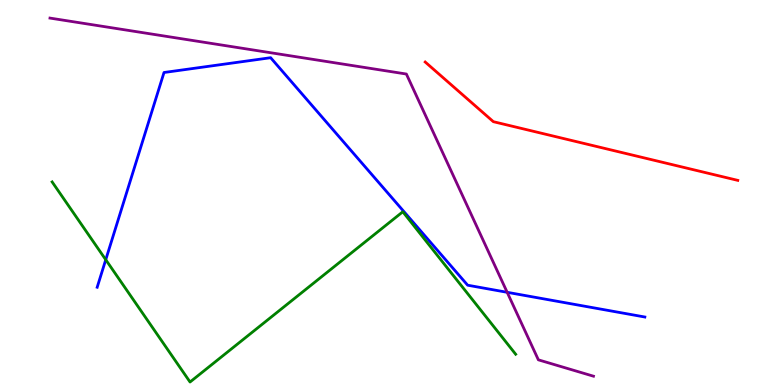[{'lines': ['blue', 'red'], 'intersections': []}, {'lines': ['green', 'red'], 'intersections': []}, {'lines': ['purple', 'red'], 'intersections': []}, {'lines': ['blue', 'green'], 'intersections': [{'x': 1.36, 'y': 3.25}]}, {'lines': ['blue', 'purple'], 'intersections': [{'x': 6.54, 'y': 2.41}]}, {'lines': ['green', 'purple'], 'intersections': []}]